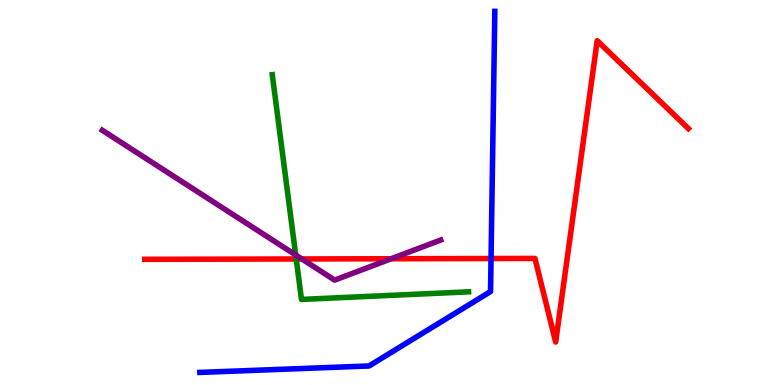[{'lines': ['blue', 'red'], 'intersections': [{'x': 6.34, 'y': 3.29}]}, {'lines': ['green', 'red'], 'intersections': [{'x': 3.82, 'y': 3.27}]}, {'lines': ['purple', 'red'], 'intersections': [{'x': 3.89, 'y': 3.27}, {'x': 5.05, 'y': 3.28}]}, {'lines': ['blue', 'green'], 'intersections': []}, {'lines': ['blue', 'purple'], 'intersections': []}, {'lines': ['green', 'purple'], 'intersections': [{'x': 3.82, 'y': 3.38}]}]